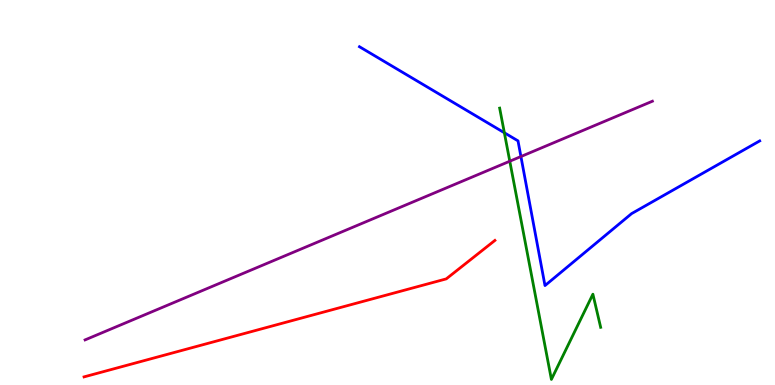[{'lines': ['blue', 'red'], 'intersections': []}, {'lines': ['green', 'red'], 'intersections': []}, {'lines': ['purple', 'red'], 'intersections': []}, {'lines': ['blue', 'green'], 'intersections': [{'x': 6.51, 'y': 6.55}]}, {'lines': ['blue', 'purple'], 'intersections': [{'x': 6.72, 'y': 5.93}]}, {'lines': ['green', 'purple'], 'intersections': [{'x': 6.58, 'y': 5.81}]}]